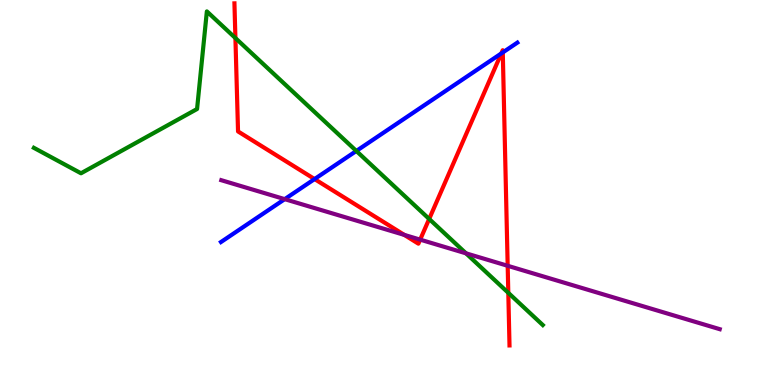[{'lines': ['blue', 'red'], 'intersections': [{'x': 4.06, 'y': 5.35}, {'x': 6.47, 'y': 8.61}, {'x': 6.49, 'y': 8.64}]}, {'lines': ['green', 'red'], 'intersections': [{'x': 3.04, 'y': 9.01}, {'x': 5.54, 'y': 4.31}, {'x': 6.56, 'y': 2.39}]}, {'lines': ['purple', 'red'], 'intersections': [{'x': 5.22, 'y': 3.9}, {'x': 5.42, 'y': 3.78}, {'x': 6.55, 'y': 3.1}]}, {'lines': ['blue', 'green'], 'intersections': [{'x': 4.6, 'y': 6.08}]}, {'lines': ['blue', 'purple'], 'intersections': [{'x': 3.67, 'y': 4.83}]}, {'lines': ['green', 'purple'], 'intersections': [{'x': 6.01, 'y': 3.42}]}]